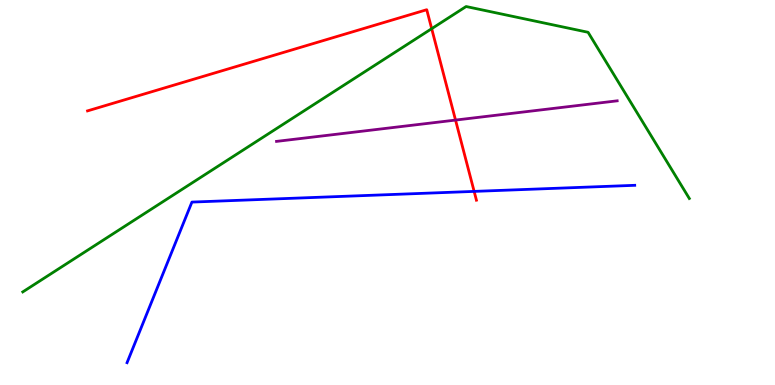[{'lines': ['blue', 'red'], 'intersections': [{'x': 6.12, 'y': 5.03}]}, {'lines': ['green', 'red'], 'intersections': [{'x': 5.57, 'y': 9.26}]}, {'lines': ['purple', 'red'], 'intersections': [{'x': 5.88, 'y': 6.88}]}, {'lines': ['blue', 'green'], 'intersections': []}, {'lines': ['blue', 'purple'], 'intersections': []}, {'lines': ['green', 'purple'], 'intersections': []}]